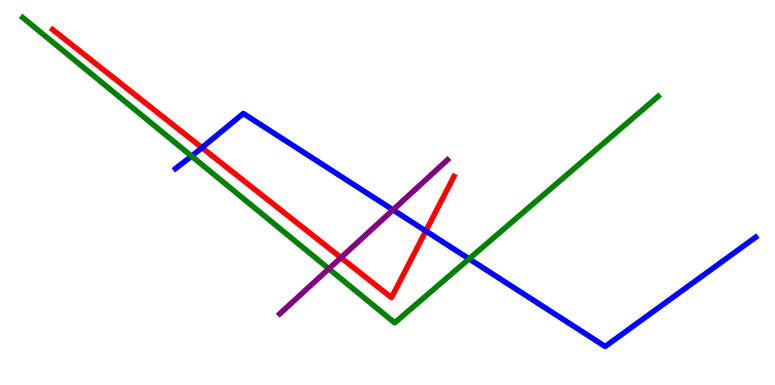[{'lines': ['blue', 'red'], 'intersections': [{'x': 2.61, 'y': 6.16}, {'x': 5.49, 'y': 4.0}]}, {'lines': ['green', 'red'], 'intersections': []}, {'lines': ['purple', 'red'], 'intersections': [{'x': 4.4, 'y': 3.31}]}, {'lines': ['blue', 'green'], 'intersections': [{'x': 2.47, 'y': 5.94}, {'x': 6.05, 'y': 3.28}]}, {'lines': ['blue', 'purple'], 'intersections': [{'x': 5.07, 'y': 4.55}]}, {'lines': ['green', 'purple'], 'intersections': [{'x': 4.24, 'y': 3.02}]}]